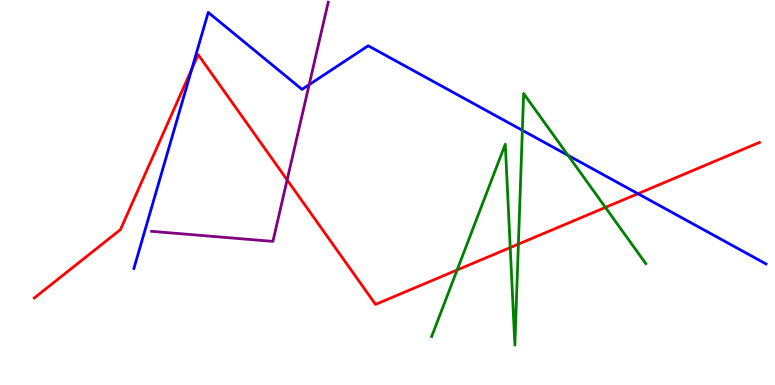[{'lines': ['blue', 'red'], 'intersections': [{'x': 2.47, 'y': 8.2}, {'x': 8.23, 'y': 4.97}]}, {'lines': ['green', 'red'], 'intersections': [{'x': 5.9, 'y': 2.99}, {'x': 6.58, 'y': 3.57}, {'x': 6.69, 'y': 3.66}, {'x': 7.81, 'y': 4.61}]}, {'lines': ['purple', 'red'], 'intersections': [{'x': 3.7, 'y': 5.33}]}, {'lines': ['blue', 'green'], 'intersections': [{'x': 6.74, 'y': 6.62}, {'x': 7.33, 'y': 5.96}]}, {'lines': ['blue', 'purple'], 'intersections': [{'x': 3.99, 'y': 7.8}]}, {'lines': ['green', 'purple'], 'intersections': []}]